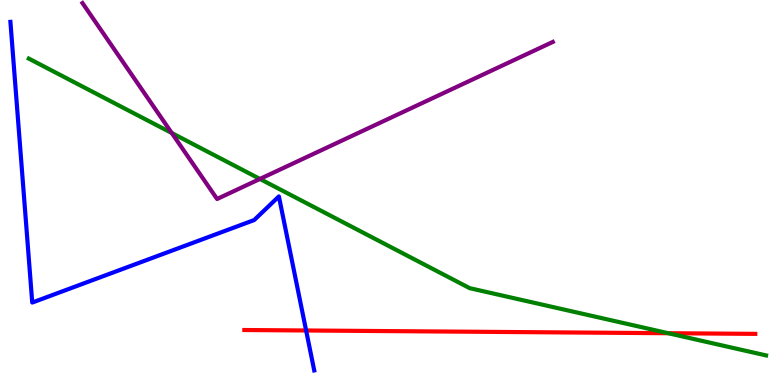[{'lines': ['blue', 'red'], 'intersections': [{'x': 3.95, 'y': 1.42}]}, {'lines': ['green', 'red'], 'intersections': [{'x': 8.62, 'y': 1.35}]}, {'lines': ['purple', 'red'], 'intersections': []}, {'lines': ['blue', 'green'], 'intersections': []}, {'lines': ['blue', 'purple'], 'intersections': []}, {'lines': ['green', 'purple'], 'intersections': [{'x': 2.22, 'y': 6.54}, {'x': 3.35, 'y': 5.35}]}]